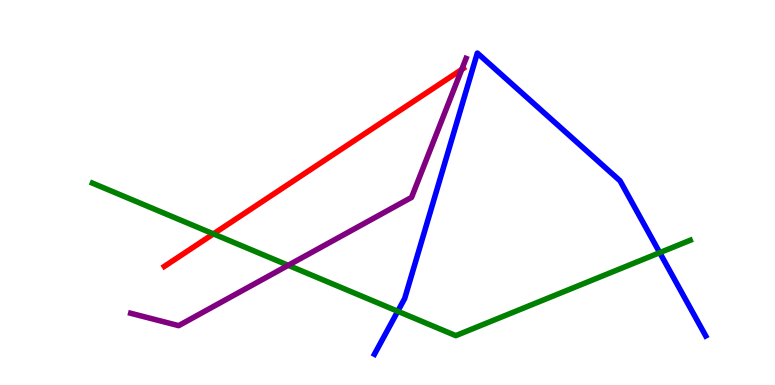[{'lines': ['blue', 'red'], 'intersections': []}, {'lines': ['green', 'red'], 'intersections': [{'x': 2.75, 'y': 3.92}]}, {'lines': ['purple', 'red'], 'intersections': [{'x': 5.96, 'y': 8.19}]}, {'lines': ['blue', 'green'], 'intersections': [{'x': 5.13, 'y': 1.92}, {'x': 8.51, 'y': 3.44}]}, {'lines': ['blue', 'purple'], 'intersections': []}, {'lines': ['green', 'purple'], 'intersections': [{'x': 3.72, 'y': 3.11}]}]